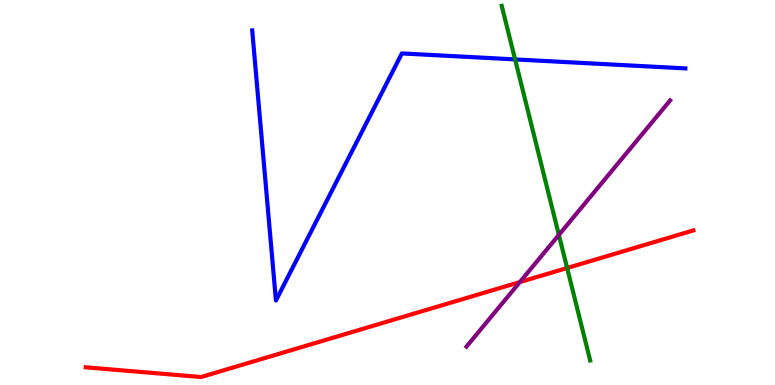[{'lines': ['blue', 'red'], 'intersections': []}, {'lines': ['green', 'red'], 'intersections': [{'x': 7.32, 'y': 3.04}]}, {'lines': ['purple', 'red'], 'intersections': [{'x': 6.71, 'y': 2.67}]}, {'lines': ['blue', 'green'], 'intersections': [{'x': 6.65, 'y': 8.46}]}, {'lines': ['blue', 'purple'], 'intersections': []}, {'lines': ['green', 'purple'], 'intersections': [{'x': 7.21, 'y': 3.9}]}]